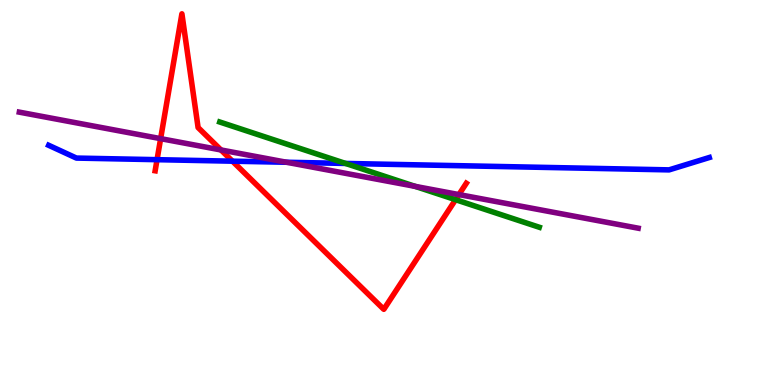[{'lines': ['blue', 'red'], 'intersections': [{'x': 2.03, 'y': 5.85}, {'x': 3.0, 'y': 5.81}]}, {'lines': ['green', 'red'], 'intersections': [{'x': 5.88, 'y': 4.81}]}, {'lines': ['purple', 'red'], 'intersections': [{'x': 2.07, 'y': 6.4}, {'x': 2.85, 'y': 6.1}, {'x': 5.92, 'y': 4.95}]}, {'lines': ['blue', 'green'], 'intersections': [{'x': 4.46, 'y': 5.75}]}, {'lines': ['blue', 'purple'], 'intersections': [{'x': 3.7, 'y': 5.79}]}, {'lines': ['green', 'purple'], 'intersections': [{'x': 5.36, 'y': 5.16}]}]